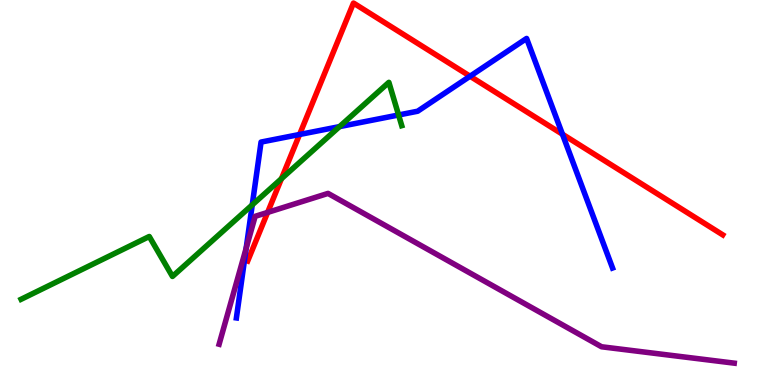[{'lines': ['blue', 'red'], 'intersections': [{'x': 3.87, 'y': 6.51}, {'x': 6.07, 'y': 8.02}, {'x': 7.26, 'y': 6.51}]}, {'lines': ['green', 'red'], 'intersections': [{'x': 3.63, 'y': 5.36}]}, {'lines': ['purple', 'red'], 'intersections': [{'x': 3.45, 'y': 4.48}]}, {'lines': ['blue', 'green'], 'intersections': [{'x': 3.25, 'y': 4.68}, {'x': 4.38, 'y': 6.71}, {'x': 5.14, 'y': 7.01}]}, {'lines': ['blue', 'purple'], 'intersections': [{'x': 3.18, 'y': 3.55}]}, {'lines': ['green', 'purple'], 'intersections': []}]